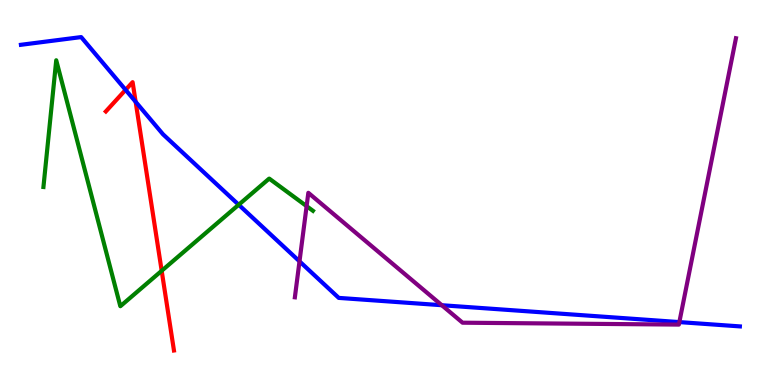[{'lines': ['blue', 'red'], 'intersections': [{'x': 1.62, 'y': 7.67}, {'x': 1.75, 'y': 7.36}]}, {'lines': ['green', 'red'], 'intersections': [{'x': 2.09, 'y': 2.97}]}, {'lines': ['purple', 'red'], 'intersections': []}, {'lines': ['blue', 'green'], 'intersections': [{'x': 3.08, 'y': 4.68}]}, {'lines': ['blue', 'purple'], 'intersections': [{'x': 3.86, 'y': 3.21}, {'x': 5.7, 'y': 2.07}, {'x': 8.77, 'y': 1.63}]}, {'lines': ['green', 'purple'], 'intersections': [{'x': 3.96, 'y': 4.65}]}]